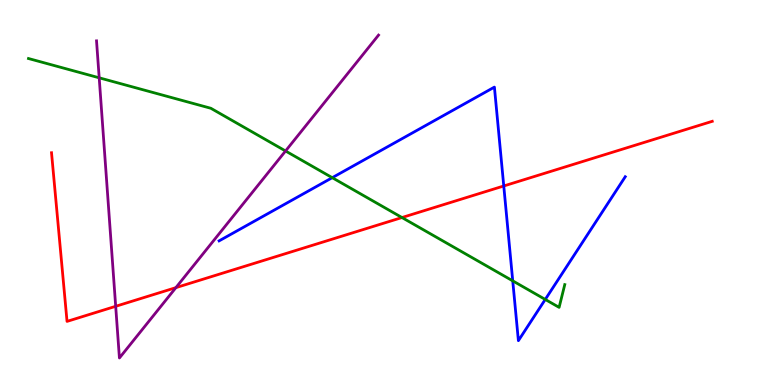[{'lines': ['blue', 'red'], 'intersections': [{'x': 6.5, 'y': 5.17}]}, {'lines': ['green', 'red'], 'intersections': [{'x': 5.19, 'y': 4.35}]}, {'lines': ['purple', 'red'], 'intersections': [{'x': 1.49, 'y': 2.04}, {'x': 2.27, 'y': 2.53}]}, {'lines': ['blue', 'green'], 'intersections': [{'x': 4.29, 'y': 5.38}, {'x': 6.62, 'y': 2.71}, {'x': 7.04, 'y': 2.22}]}, {'lines': ['blue', 'purple'], 'intersections': []}, {'lines': ['green', 'purple'], 'intersections': [{'x': 1.28, 'y': 7.98}, {'x': 3.68, 'y': 6.08}]}]